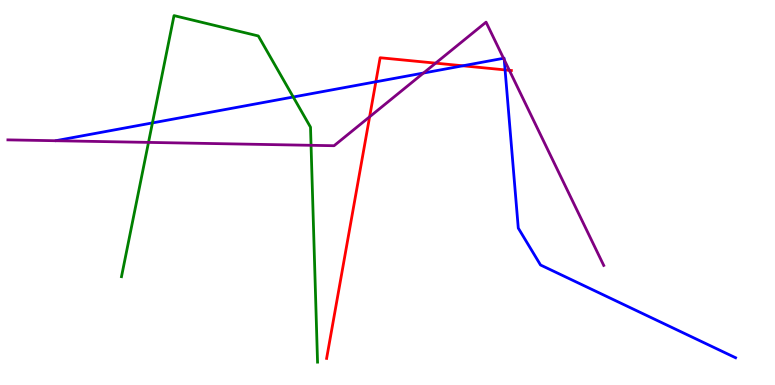[{'lines': ['blue', 'red'], 'intersections': [{'x': 4.85, 'y': 7.88}, {'x': 5.97, 'y': 8.29}, {'x': 6.52, 'y': 8.18}]}, {'lines': ['green', 'red'], 'intersections': []}, {'lines': ['purple', 'red'], 'intersections': [{'x': 4.77, 'y': 6.97}, {'x': 5.62, 'y': 8.36}, {'x': 6.57, 'y': 8.17}]}, {'lines': ['blue', 'green'], 'intersections': [{'x': 1.97, 'y': 6.81}, {'x': 3.78, 'y': 7.48}]}, {'lines': ['blue', 'purple'], 'intersections': [{'x': 5.46, 'y': 8.1}, {'x': 6.5, 'y': 8.49}, {'x': 6.51, 'y': 8.45}]}, {'lines': ['green', 'purple'], 'intersections': [{'x': 1.92, 'y': 6.3}, {'x': 4.01, 'y': 6.23}]}]